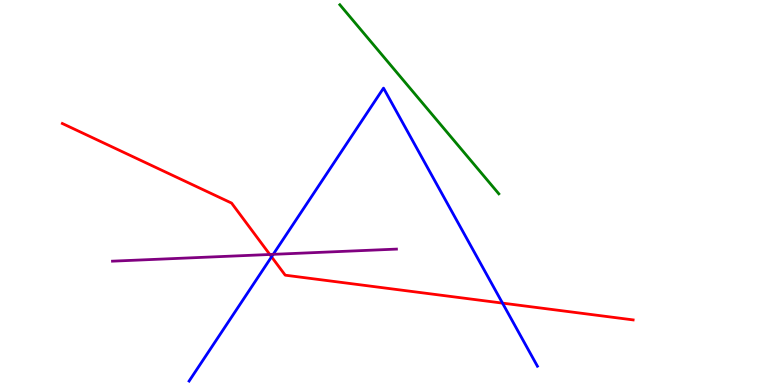[{'lines': ['blue', 'red'], 'intersections': [{'x': 3.5, 'y': 3.33}, {'x': 6.48, 'y': 2.13}]}, {'lines': ['green', 'red'], 'intersections': []}, {'lines': ['purple', 'red'], 'intersections': [{'x': 3.48, 'y': 3.39}]}, {'lines': ['blue', 'green'], 'intersections': []}, {'lines': ['blue', 'purple'], 'intersections': [{'x': 3.53, 'y': 3.39}]}, {'lines': ['green', 'purple'], 'intersections': []}]